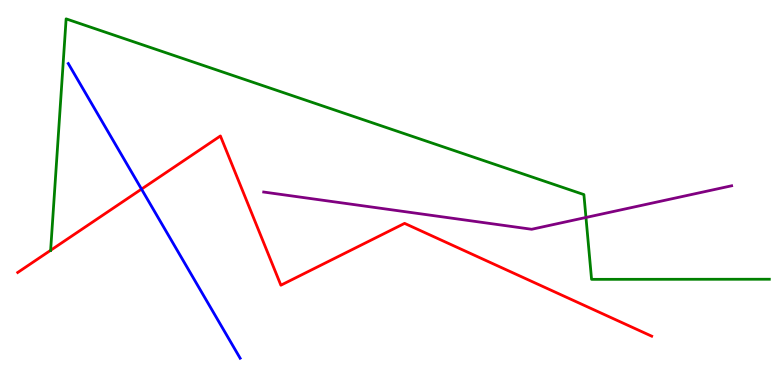[{'lines': ['blue', 'red'], 'intersections': [{'x': 1.83, 'y': 5.09}]}, {'lines': ['green', 'red'], 'intersections': [{'x': 0.653, 'y': 3.5}]}, {'lines': ['purple', 'red'], 'intersections': []}, {'lines': ['blue', 'green'], 'intersections': []}, {'lines': ['blue', 'purple'], 'intersections': []}, {'lines': ['green', 'purple'], 'intersections': [{'x': 7.56, 'y': 4.35}]}]